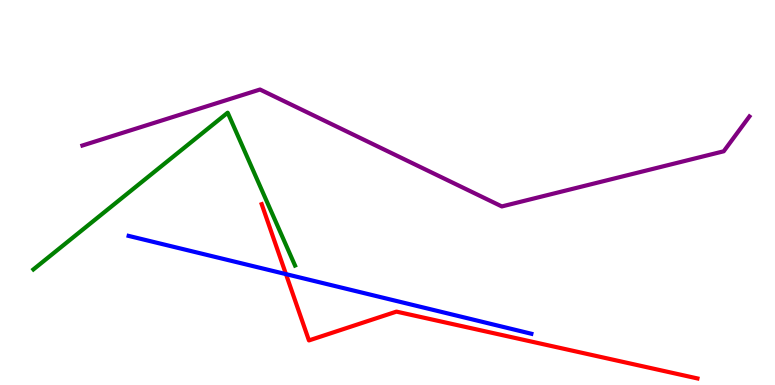[{'lines': ['blue', 'red'], 'intersections': [{'x': 3.69, 'y': 2.88}]}, {'lines': ['green', 'red'], 'intersections': []}, {'lines': ['purple', 'red'], 'intersections': []}, {'lines': ['blue', 'green'], 'intersections': []}, {'lines': ['blue', 'purple'], 'intersections': []}, {'lines': ['green', 'purple'], 'intersections': []}]